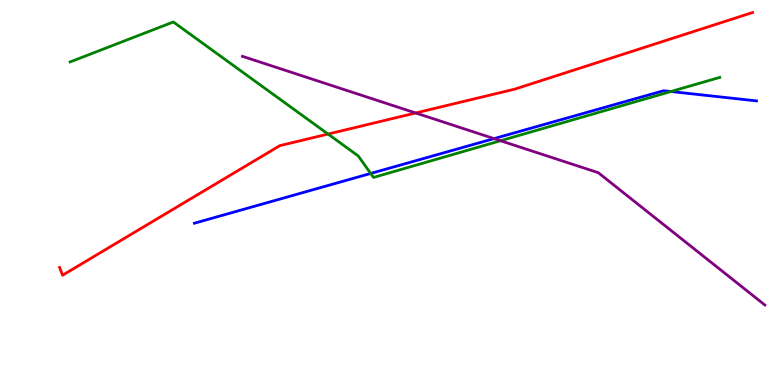[{'lines': ['blue', 'red'], 'intersections': []}, {'lines': ['green', 'red'], 'intersections': [{'x': 4.23, 'y': 6.52}]}, {'lines': ['purple', 'red'], 'intersections': [{'x': 5.36, 'y': 7.07}]}, {'lines': ['blue', 'green'], 'intersections': [{'x': 4.78, 'y': 5.49}, {'x': 8.66, 'y': 7.62}]}, {'lines': ['blue', 'purple'], 'intersections': [{'x': 6.38, 'y': 6.4}]}, {'lines': ['green', 'purple'], 'intersections': [{'x': 6.46, 'y': 6.34}]}]